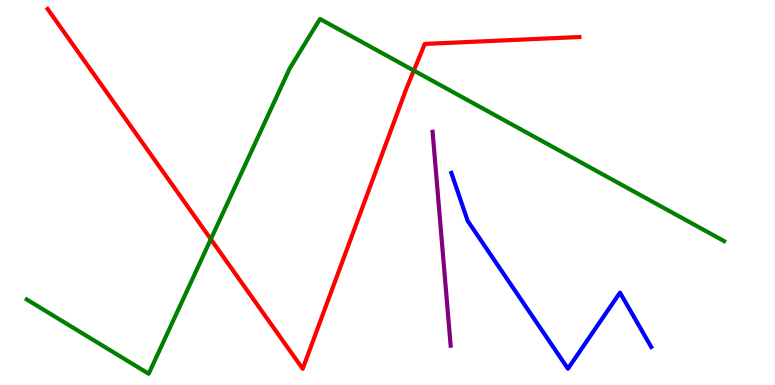[{'lines': ['blue', 'red'], 'intersections': []}, {'lines': ['green', 'red'], 'intersections': [{'x': 2.72, 'y': 3.79}, {'x': 5.34, 'y': 8.17}]}, {'lines': ['purple', 'red'], 'intersections': []}, {'lines': ['blue', 'green'], 'intersections': []}, {'lines': ['blue', 'purple'], 'intersections': []}, {'lines': ['green', 'purple'], 'intersections': []}]